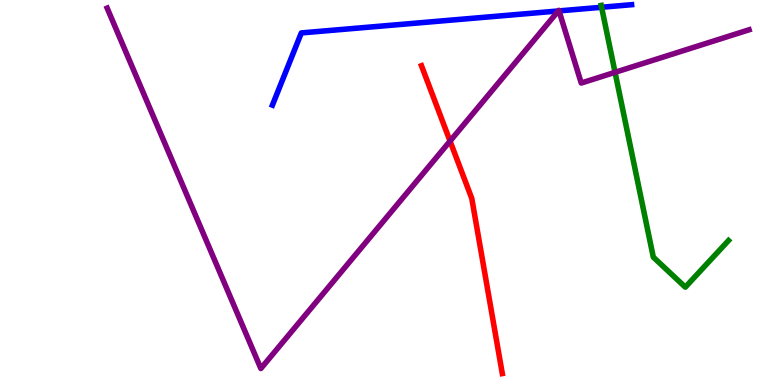[{'lines': ['blue', 'red'], 'intersections': []}, {'lines': ['green', 'red'], 'intersections': []}, {'lines': ['purple', 'red'], 'intersections': [{'x': 5.81, 'y': 6.34}]}, {'lines': ['blue', 'green'], 'intersections': [{'x': 7.76, 'y': 9.81}]}, {'lines': ['blue', 'purple'], 'intersections': [{'x': 7.2, 'y': 9.72}, {'x': 7.21, 'y': 9.72}]}, {'lines': ['green', 'purple'], 'intersections': [{'x': 7.94, 'y': 8.12}]}]